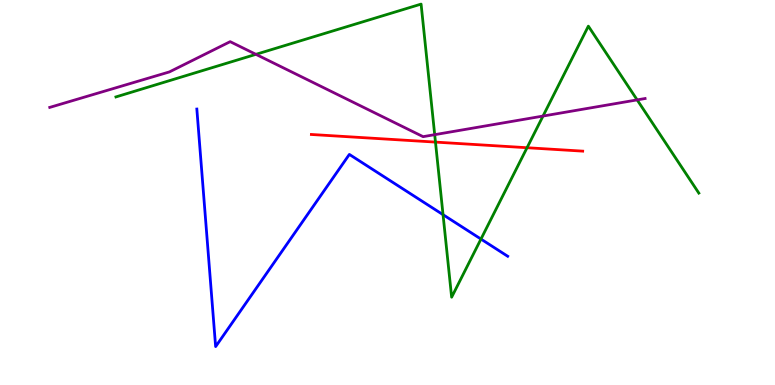[{'lines': ['blue', 'red'], 'intersections': []}, {'lines': ['green', 'red'], 'intersections': [{'x': 5.62, 'y': 6.31}, {'x': 6.8, 'y': 6.16}]}, {'lines': ['purple', 'red'], 'intersections': []}, {'lines': ['blue', 'green'], 'intersections': [{'x': 5.72, 'y': 4.42}, {'x': 6.21, 'y': 3.79}]}, {'lines': ['blue', 'purple'], 'intersections': []}, {'lines': ['green', 'purple'], 'intersections': [{'x': 3.3, 'y': 8.59}, {'x': 5.61, 'y': 6.5}, {'x': 7.01, 'y': 6.99}, {'x': 8.22, 'y': 7.41}]}]